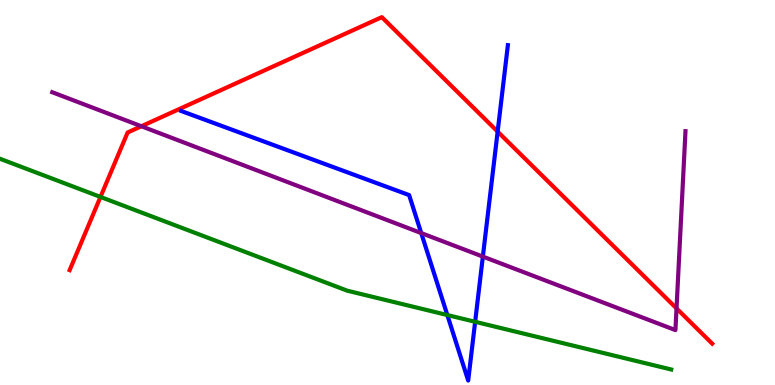[{'lines': ['blue', 'red'], 'intersections': [{'x': 6.42, 'y': 6.58}]}, {'lines': ['green', 'red'], 'intersections': [{'x': 1.3, 'y': 4.88}]}, {'lines': ['purple', 'red'], 'intersections': [{'x': 1.82, 'y': 6.72}, {'x': 8.73, 'y': 1.99}]}, {'lines': ['blue', 'green'], 'intersections': [{'x': 5.77, 'y': 1.82}, {'x': 6.13, 'y': 1.64}]}, {'lines': ['blue', 'purple'], 'intersections': [{'x': 5.44, 'y': 3.95}, {'x': 6.23, 'y': 3.34}]}, {'lines': ['green', 'purple'], 'intersections': []}]